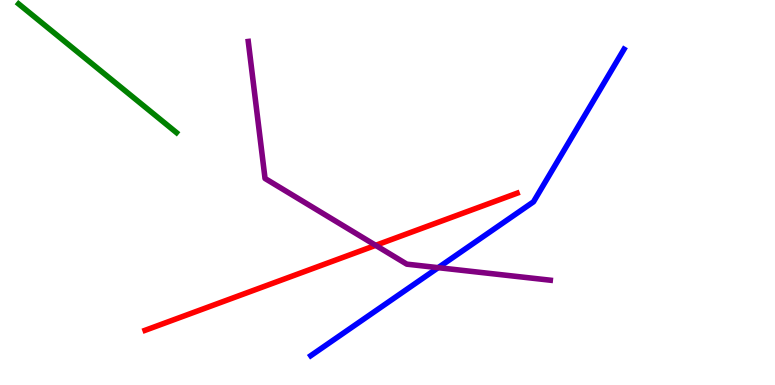[{'lines': ['blue', 'red'], 'intersections': []}, {'lines': ['green', 'red'], 'intersections': []}, {'lines': ['purple', 'red'], 'intersections': [{'x': 4.85, 'y': 3.63}]}, {'lines': ['blue', 'green'], 'intersections': []}, {'lines': ['blue', 'purple'], 'intersections': [{'x': 5.65, 'y': 3.05}]}, {'lines': ['green', 'purple'], 'intersections': []}]